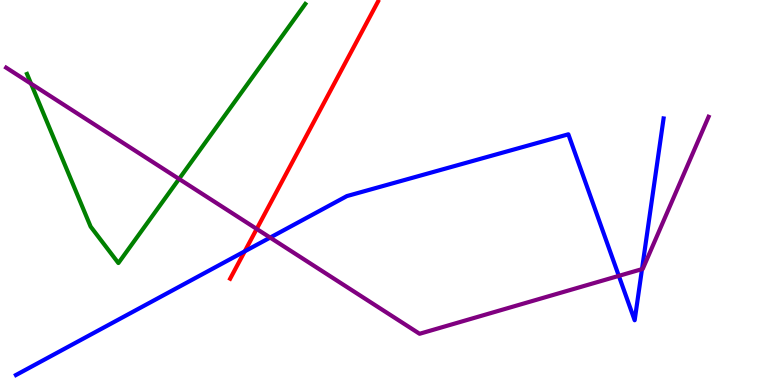[{'lines': ['blue', 'red'], 'intersections': [{'x': 3.16, 'y': 3.47}]}, {'lines': ['green', 'red'], 'intersections': []}, {'lines': ['purple', 'red'], 'intersections': [{'x': 3.31, 'y': 4.05}]}, {'lines': ['blue', 'green'], 'intersections': []}, {'lines': ['blue', 'purple'], 'intersections': [{'x': 3.49, 'y': 3.83}, {'x': 7.98, 'y': 2.83}, {'x': 8.28, 'y': 3.01}]}, {'lines': ['green', 'purple'], 'intersections': [{'x': 0.401, 'y': 7.83}, {'x': 2.31, 'y': 5.35}]}]